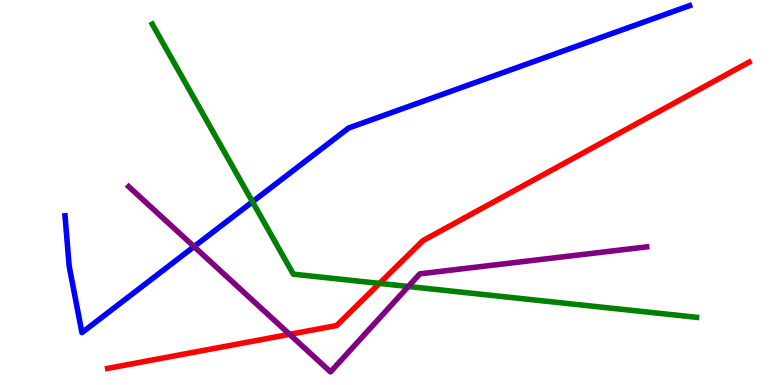[{'lines': ['blue', 'red'], 'intersections': []}, {'lines': ['green', 'red'], 'intersections': [{'x': 4.9, 'y': 2.64}]}, {'lines': ['purple', 'red'], 'intersections': [{'x': 3.74, 'y': 1.32}]}, {'lines': ['blue', 'green'], 'intersections': [{'x': 3.26, 'y': 4.76}]}, {'lines': ['blue', 'purple'], 'intersections': [{'x': 2.5, 'y': 3.59}]}, {'lines': ['green', 'purple'], 'intersections': [{'x': 5.27, 'y': 2.56}]}]